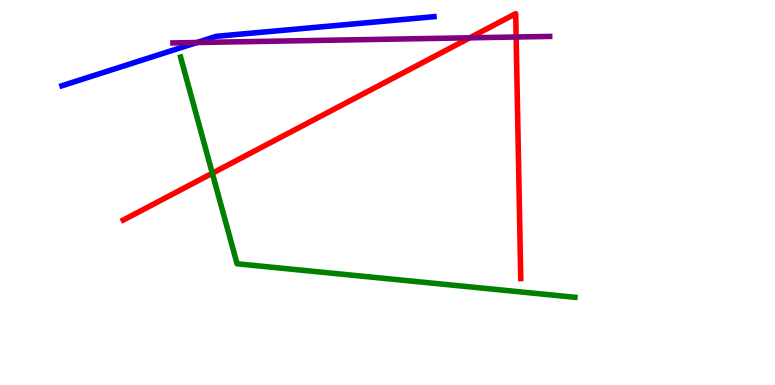[{'lines': ['blue', 'red'], 'intersections': []}, {'lines': ['green', 'red'], 'intersections': [{'x': 2.74, 'y': 5.5}]}, {'lines': ['purple', 'red'], 'intersections': [{'x': 6.06, 'y': 9.02}, {'x': 6.66, 'y': 9.04}]}, {'lines': ['blue', 'green'], 'intersections': []}, {'lines': ['blue', 'purple'], 'intersections': [{'x': 2.54, 'y': 8.9}]}, {'lines': ['green', 'purple'], 'intersections': []}]